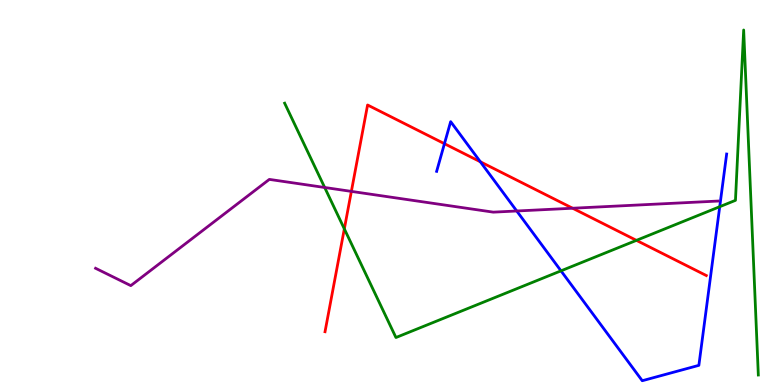[{'lines': ['blue', 'red'], 'intersections': [{'x': 5.73, 'y': 6.27}, {'x': 6.2, 'y': 5.8}]}, {'lines': ['green', 'red'], 'intersections': [{'x': 4.44, 'y': 4.06}, {'x': 8.21, 'y': 3.76}]}, {'lines': ['purple', 'red'], 'intersections': [{'x': 4.53, 'y': 5.03}, {'x': 7.39, 'y': 4.59}]}, {'lines': ['blue', 'green'], 'intersections': [{'x': 7.24, 'y': 2.97}, {'x': 9.29, 'y': 4.63}]}, {'lines': ['blue', 'purple'], 'intersections': [{'x': 6.67, 'y': 4.52}]}, {'lines': ['green', 'purple'], 'intersections': [{'x': 4.19, 'y': 5.13}]}]